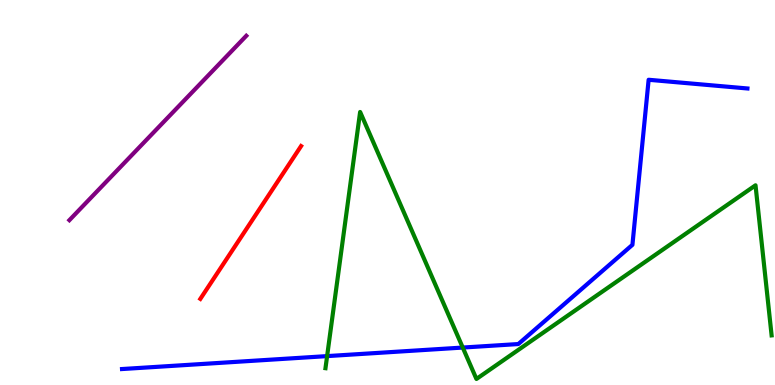[{'lines': ['blue', 'red'], 'intersections': []}, {'lines': ['green', 'red'], 'intersections': []}, {'lines': ['purple', 'red'], 'intersections': []}, {'lines': ['blue', 'green'], 'intersections': [{'x': 4.22, 'y': 0.75}, {'x': 5.97, 'y': 0.973}]}, {'lines': ['blue', 'purple'], 'intersections': []}, {'lines': ['green', 'purple'], 'intersections': []}]